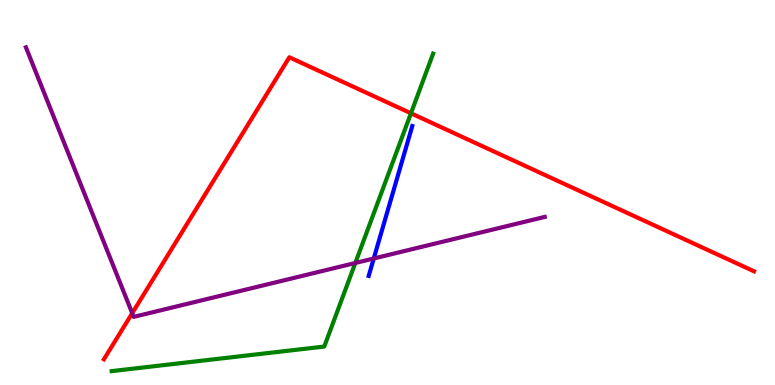[{'lines': ['blue', 'red'], 'intersections': []}, {'lines': ['green', 'red'], 'intersections': [{'x': 5.3, 'y': 7.06}]}, {'lines': ['purple', 'red'], 'intersections': [{'x': 1.71, 'y': 1.87}]}, {'lines': ['blue', 'green'], 'intersections': []}, {'lines': ['blue', 'purple'], 'intersections': [{'x': 4.82, 'y': 3.29}]}, {'lines': ['green', 'purple'], 'intersections': [{'x': 4.58, 'y': 3.17}]}]